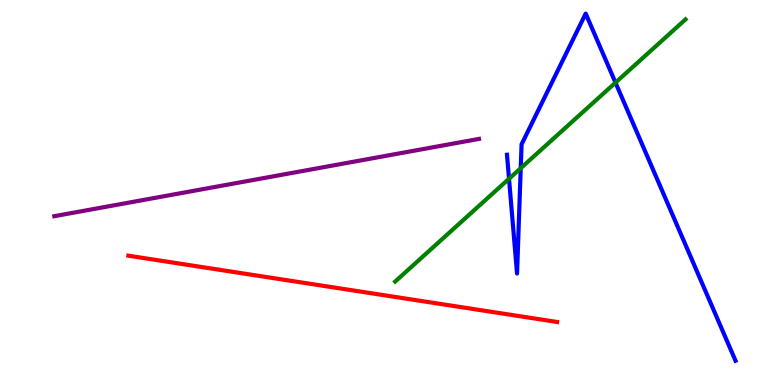[{'lines': ['blue', 'red'], 'intersections': []}, {'lines': ['green', 'red'], 'intersections': []}, {'lines': ['purple', 'red'], 'intersections': []}, {'lines': ['blue', 'green'], 'intersections': [{'x': 6.57, 'y': 5.36}, {'x': 6.72, 'y': 5.63}, {'x': 7.94, 'y': 7.85}]}, {'lines': ['blue', 'purple'], 'intersections': []}, {'lines': ['green', 'purple'], 'intersections': []}]